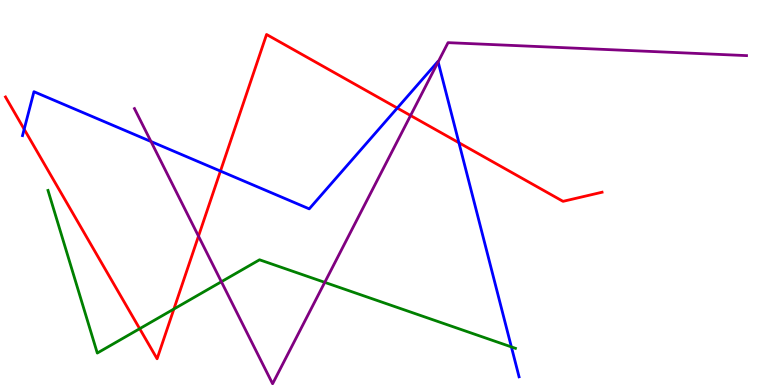[{'lines': ['blue', 'red'], 'intersections': [{'x': 0.312, 'y': 6.64}, {'x': 2.84, 'y': 5.56}, {'x': 5.13, 'y': 7.19}, {'x': 5.92, 'y': 6.29}]}, {'lines': ['green', 'red'], 'intersections': [{'x': 1.8, 'y': 1.46}, {'x': 2.24, 'y': 1.97}]}, {'lines': ['purple', 'red'], 'intersections': [{'x': 2.56, 'y': 3.87}, {'x': 5.3, 'y': 7.0}]}, {'lines': ['blue', 'green'], 'intersections': [{'x': 6.6, 'y': 0.989}]}, {'lines': ['blue', 'purple'], 'intersections': [{'x': 1.95, 'y': 6.32}, {'x': 5.65, 'y': 8.39}]}, {'lines': ['green', 'purple'], 'intersections': [{'x': 2.86, 'y': 2.68}, {'x': 4.19, 'y': 2.67}]}]